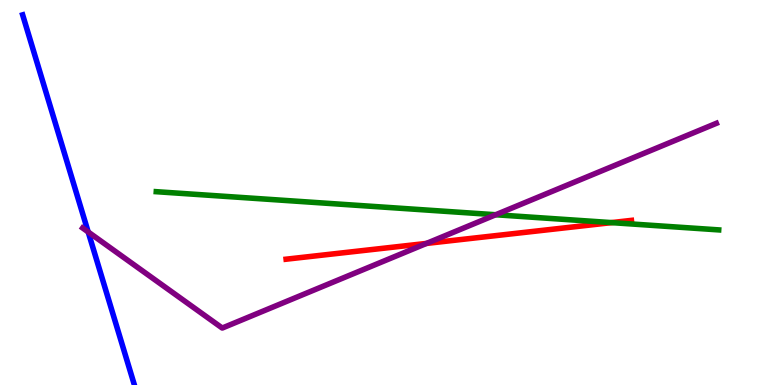[{'lines': ['blue', 'red'], 'intersections': []}, {'lines': ['green', 'red'], 'intersections': [{'x': 7.89, 'y': 4.22}]}, {'lines': ['purple', 'red'], 'intersections': [{'x': 5.5, 'y': 3.68}]}, {'lines': ['blue', 'green'], 'intersections': []}, {'lines': ['blue', 'purple'], 'intersections': [{'x': 1.14, 'y': 3.97}]}, {'lines': ['green', 'purple'], 'intersections': [{'x': 6.4, 'y': 4.42}]}]